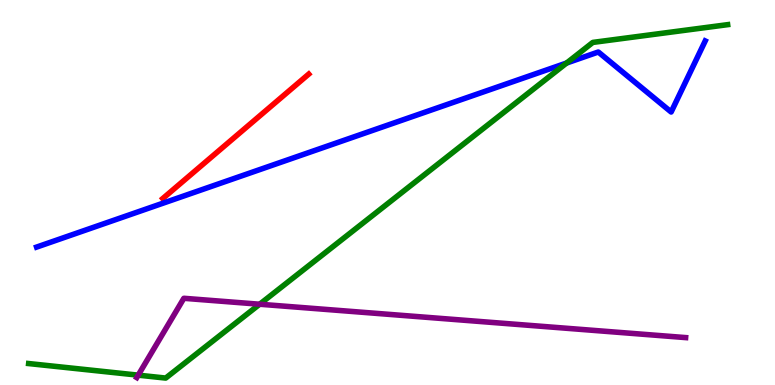[{'lines': ['blue', 'red'], 'intersections': []}, {'lines': ['green', 'red'], 'intersections': []}, {'lines': ['purple', 'red'], 'intersections': []}, {'lines': ['blue', 'green'], 'intersections': [{'x': 7.31, 'y': 8.36}]}, {'lines': ['blue', 'purple'], 'intersections': []}, {'lines': ['green', 'purple'], 'intersections': [{'x': 1.78, 'y': 0.256}, {'x': 3.35, 'y': 2.1}]}]